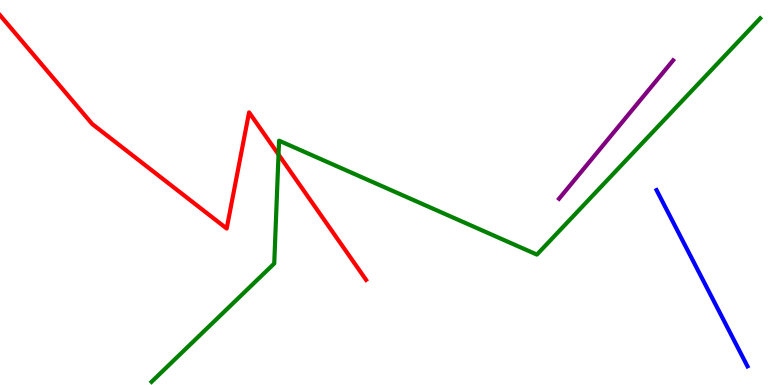[{'lines': ['blue', 'red'], 'intersections': []}, {'lines': ['green', 'red'], 'intersections': [{'x': 3.59, 'y': 5.99}]}, {'lines': ['purple', 'red'], 'intersections': []}, {'lines': ['blue', 'green'], 'intersections': []}, {'lines': ['blue', 'purple'], 'intersections': []}, {'lines': ['green', 'purple'], 'intersections': []}]